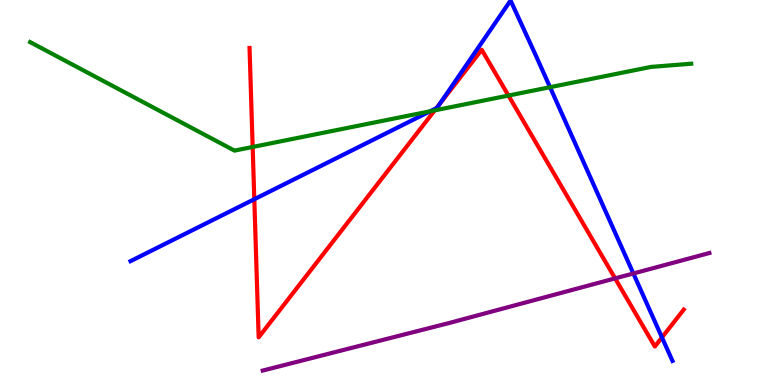[{'lines': ['blue', 'red'], 'intersections': [{'x': 3.28, 'y': 4.83}, {'x': 5.63, 'y': 7.19}, {'x': 5.67, 'y': 7.3}, {'x': 8.54, 'y': 1.24}]}, {'lines': ['green', 'red'], 'intersections': [{'x': 3.26, 'y': 6.18}, {'x': 5.61, 'y': 7.13}, {'x': 6.56, 'y': 7.52}]}, {'lines': ['purple', 'red'], 'intersections': [{'x': 7.94, 'y': 2.77}]}, {'lines': ['blue', 'green'], 'intersections': [{'x': 5.55, 'y': 7.11}, {'x': 7.1, 'y': 7.74}]}, {'lines': ['blue', 'purple'], 'intersections': [{'x': 8.17, 'y': 2.9}]}, {'lines': ['green', 'purple'], 'intersections': []}]